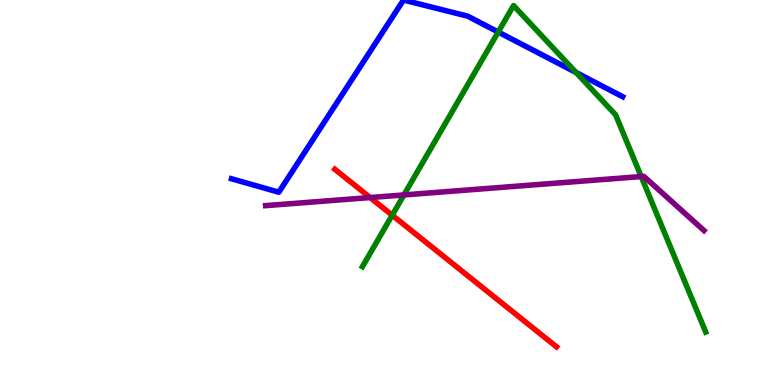[{'lines': ['blue', 'red'], 'intersections': []}, {'lines': ['green', 'red'], 'intersections': [{'x': 5.06, 'y': 4.41}]}, {'lines': ['purple', 'red'], 'intersections': [{'x': 4.78, 'y': 4.87}]}, {'lines': ['blue', 'green'], 'intersections': [{'x': 6.43, 'y': 9.17}, {'x': 7.43, 'y': 8.12}]}, {'lines': ['blue', 'purple'], 'intersections': []}, {'lines': ['green', 'purple'], 'intersections': [{'x': 5.21, 'y': 4.94}, {'x': 8.27, 'y': 5.41}]}]